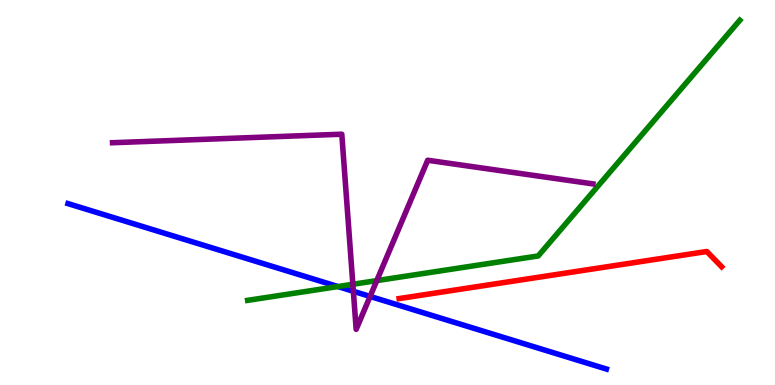[{'lines': ['blue', 'red'], 'intersections': []}, {'lines': ['green', 'red'], 'intersections': []}, {'lines': ['purple', 'red'], 'intersections': []}, {'lines': ['blue', 'green'], 'intersections': [{'x': 4.36, 'y': 2.56}]}, {'lines': ['blue', 'purple'], 'intersections': [{'x': 4.56, 'y': 2.43}, {'x': 4.78, 'y': 2.3}]}, {'lines': ['green', 'purple'], 'intersections': [{'x': 4.55, 'y': 2.62}, {'x': 4.86, 'y': 2.71}]}]